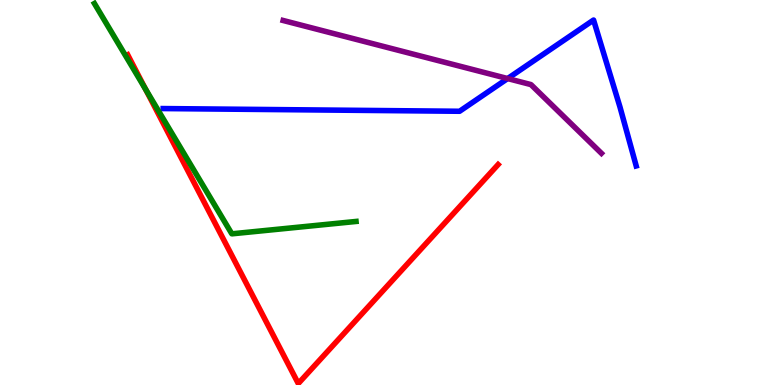[{'lines': ['blue', 'red'], 'intersections': []}, {'lines': ['green', 'red'], 'intersections': [{'x': 1.88, 'y': 7.68}]}, {'lines': ['purple', 'red'], 'intersections': []}, {'lines': ['blue', 'green'], 'intersections': []}, {'lines': ['blue', 'purple'], 'intersections': [{'x': 6.55, 'y': 7.96}]}, {'lines': ['green', 'purple'], 'intersections': []}]